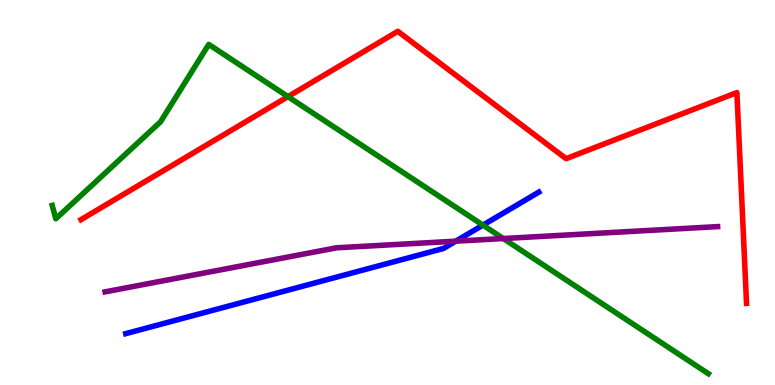[{'lines': ['blue', 'red'], 'intersections': []}, {'lines': ['green', 'red'], 'intersections': [{'x': 3.72, 'y': 7.49}]}, {'lines': ['purple', 'red'], 'intersections': []}, {'lines': ['blue', 'green'], 'intersections': [{'x': 6.23, 'y': 4.15}]}, {'lines': ['blue', 'purple'], 'intersections': [{'x': 5.88, 'y': 3.74}]}, {'lines': ['green', 'purple'], 'intersections': [{'x': 6.49, 'y': 3.8}]}]